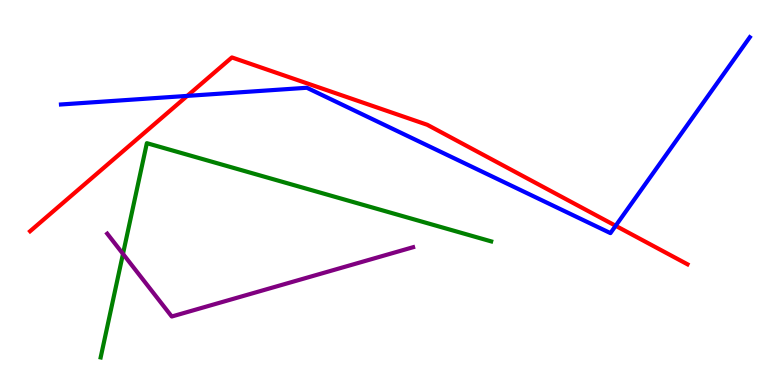[{'lines': ['blue', 'red'], 'intersections': [{'x': 2.42, 'y': 7.51}, {'x': 7.94, 'y': 4.14}]}, {'lines': ['green', 'red'], 'intersections': []}, {'lines': ['purple', 'red'], 'intersections': []}, {'lines': ['blue', 'green'], 'intersections': []}, {'lines': ['blue', 'purple'], 'intersections': []}, {'lines': ['green', 'purple'], 'intersections': [{'x': 1.59, 'y': 3.41}]}]